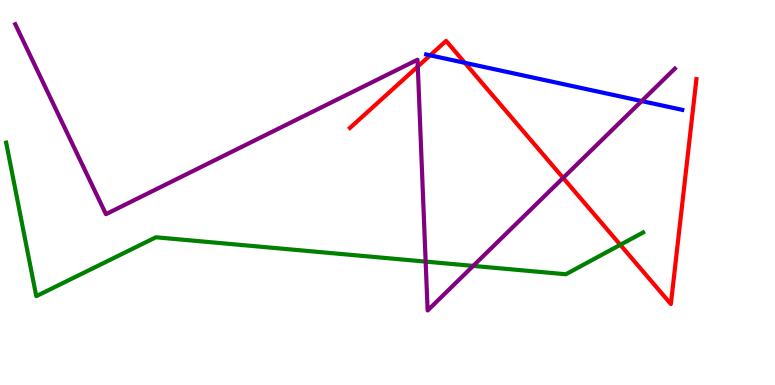[{'lines': ['blue', 'red'], 'intersections': [{'x': 5.55, 'y': 8.56}, {'x': 6.0, 'y': 8.37}]}, {'lines': ['green', 'red'], 'intersections': [{'x': 8.0, 'y': 3.64}]}, {'lines': ['purple', 'red'], 'intersections': [{'x': 5.39, 'y': 8.27}, {'x': 7.27, 'y': 5.38}]}, {'lines': ['blue', 'green'], 'intersections': []}, {'lines': ['blue', 'purple'], 'intersections': [{'x': 8.28, 'y': 7.37}]}, {'lines': ['green', 'purple'], 'intersections': [{'x': 5.49, 'y': 3.2}, {'x': 6.11, 'y': 3.09}]}]